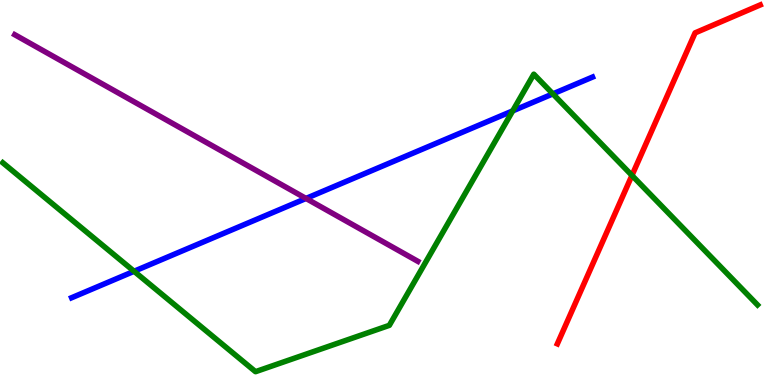[{'lines': ['blue', 'red'], 'intersections': []}, {'lines': ['green', 'red'], 'intersections': [{'x': 8.15, 'y': 5.44}]}, {'lines': ['purple', 'red'], 'intersections': []}, {'lines': ['blue', 'green'], 'intersections': [{'x': 1.73, 'y': 2.95}, {'x': 6.62, 'y': 7.12}, {'x': 7.13, 'y': 7.56}]}, {'lines': ['blue', 'purple'], 'intersections': [{'x': 3.95, 'y': 4.85}]}, {'lines': ['green', 'purple'], 'intersections': []}]